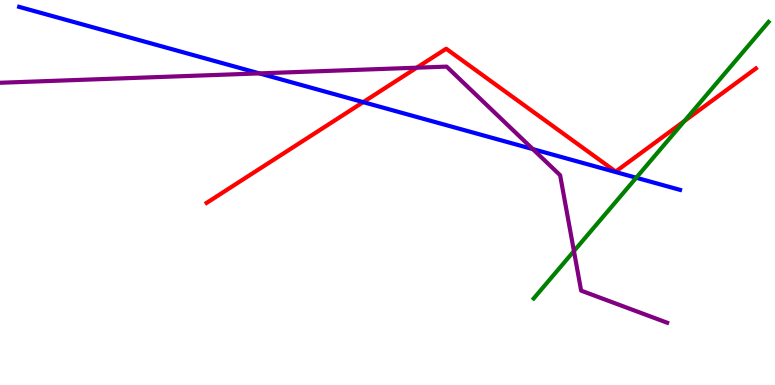[{'lines': ['blue', 'red'], 'intersections': [{'x': 4.69, 'y': 7.35}]}, {'lines': ['green', 'red'], 'intersections': [{'x': 8.83, 'y': 6.85}]}, {'lines': ['purple', 'red'], 'intersections': [{'x': 5.38, 'y': 8.24}]}, {'lines': ['blue', 'green'], 'intersections': [{'x': 8.21, 'y': 5.38}]}, {'lines': ['blue', 'purple'], 'intersections': [{'x': 3.35, 'y': 8.09}, {'x': 6.88, 'y': 6.13}]}, {'lines': ['green', 'purple'], 'intersections': [{'x': 7.41, 'y': 3.48}]}]